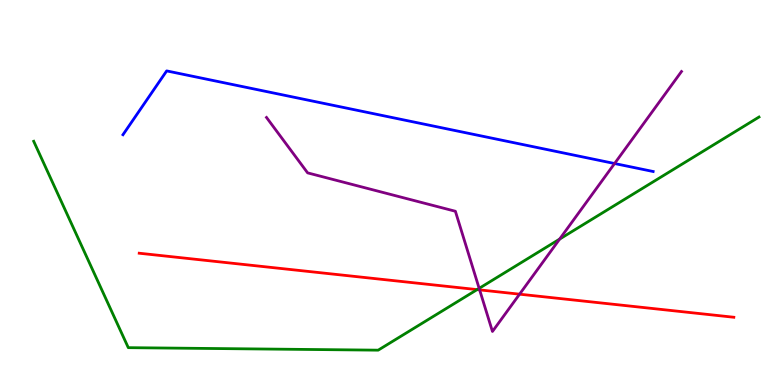[{'lines': ['blue', 'red'], 'intersections': []}, {'lines': ['green', 'red'], 'intersections': [{'x': 6.16, 'y': 2.48}]}, {'lines': ['purple', 'red'], 'intersections': [{'x': 6.19, 'y': 2.47}, {'x': 6.7, 'y': 2.36}]}, {'lines': ['blue', 'green'], 'intersections': []}, {'lines': ['blue', 'purple'], 'intersections': [{'x': 7.93, 'y': 5.75}]}, {'lines': ['green', 'purple'], 'intersections': [{'x': 6.18, 'y': 2.51}, {'x': 7.22, 'y': 3.79}]}]